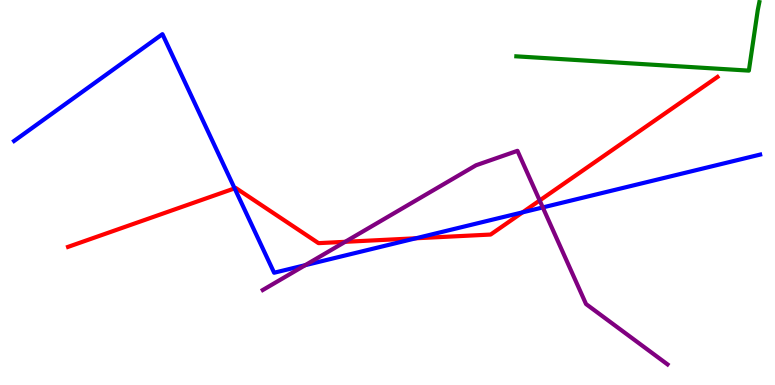[{'lines': ['blue', 'red'], 'intersections': [{'x': 3.03, 'y': 5.11}, {'x': 5.37, 'y': 3.81}, {'x': 6.74, 'y': 4.48}]}, {'lines': ['green', 'red'], 'intersections': []}, {'lines': ['purple', 'red'], 'intersections': [{'x': 4.45, 'y': 3.72}, {'x': 6.96, 'y': 4.79}]}, {'lines': ['blue', 'green'], 'intersections': []}, {'lines': ['blue', 'purple'], 'intersections': [{'x': 3.94, 'y': 3.11}, {'x': 7.0, 'y': 4.61}]}, {'lines': ['green', 'purple'], 'intersections': []}]